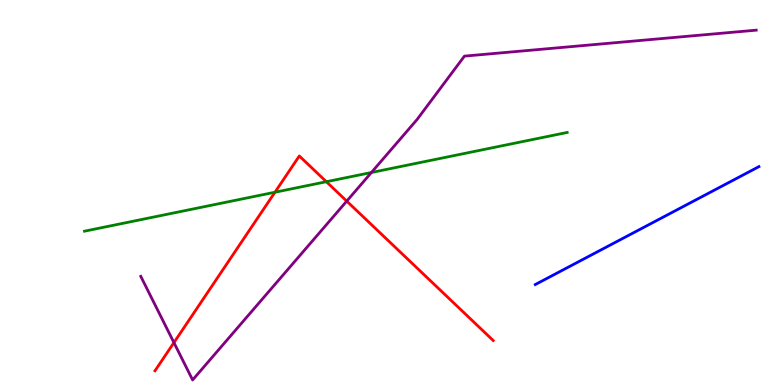[{'lines': ['blue', 'red'], 'intersections': []}, {'lines': ['green', 'red'], 'intersections': [{'x': 3.55, 'y': 5.01}, {'x': 4.21, 'y': 5.28}]}, {'lines': ['purple', 'red'], 'intersections': [{'x': 2.24, 'y': 1.1}, {'x': 4.47, 'y': 4.78}]}, {'lines': ['blue', 'green'], 'intersections': []}, {'lines': ['blue', 'purple'], 'intersections': []}, {'lines': ['green', 'purple'], 'intersections': [{'x': 4.79, 'y': 5.52}]}]